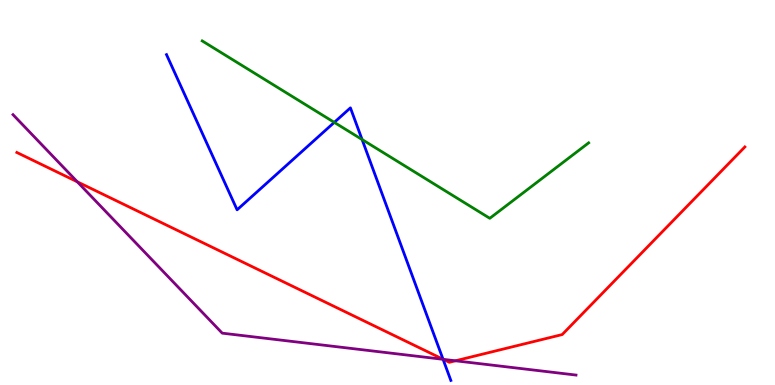[{'lines': ['blue', 'red'], 'intersections': [{'x': 5.72, 'y': 0.669}]}, {'lines': ['green', 'red'], 'intersections': []}, {'lines': ['purple', 'red'], 'intersections': [{'x': 0.998, 'y': 5.28}, {'x': 5.72, 'y': 0.667}, {'x': 5.88, 'y': 0.629}]}, {'lines': ['blue', 'green'], 'intersections': [{'x': 4.31, 'y': 6.82}, {'x': 4.67, 'y': 6.38}]}, {'lines': ['blue', 'purple'], 'intersections': [{'x': 5.72, 'y': 0.667}]}, {'lines': ['green', 'purple'], 'intersections': []}]